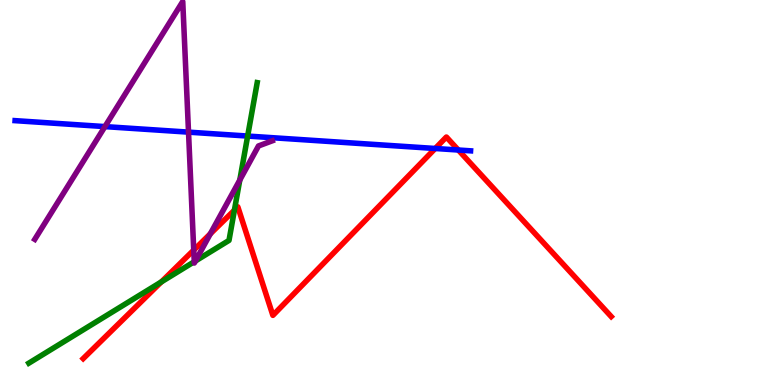[{'lines': ['blue', 'red'], 'intersections': [{'x': 5.62, 'y': 6.14}, {'x': 5.91, 'y': 6.1}]}, {'lines': ['green', 'red'], 'intersections': [{'x': 2.08, 'y': 2.68}, {'x': 3.02, 'y': 4.54}]}, {'lines': ['purple', 'red'], 'intersections': [{'x': 2.5, 'y': 3.5}, {'x': 2.71, 'y': 3.93}]}, {'lines': ['blue', 'green'], 'intersections': [{'x': 3.2, 'y': 6.47}]}, {'lines': ['blue', 'purple'], 'intersections': [{'x': 1.35, 'y': 6.71}, {'x': 2.43, 'y': 6.57}]}, {'lines': ['green', 'purple'], 'intersections': [{'x': 2.51, 'y': 3.2}, {'x': 2.52, 'y': 3.22}, {'x': 3.09, 'y': 5.32}]}]